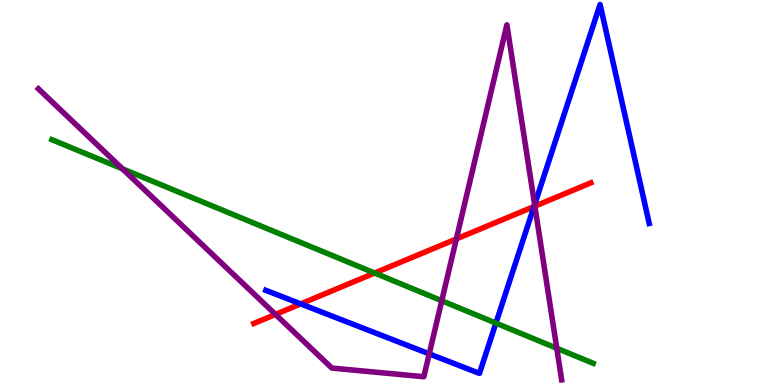[{'lines': ['blue', 'red'], 'intersections': [{'x': 3.88, 'y': 2.11}, {'x': 6.89, 'y': 4.64}]}, {'lines': ['green', 'red'], 'intersections': [{'x': 4.83, 'y': 2.91}]}, {'lines': ['purple', 'red'], 'intersections': [{'x': 3.55, 'y': 1.83}, {'x': 5.89, 'y': 3.79}, {'x': 6.9, 'y': 4.64}]}, {'lines': ['blue', 'green'], 'intersections': [{'x': 6.4, 'y': 1.61}]}, {'lines': ['blue', 'purple'], 'intersections': [{'x': 5.54, 'y': 0.809}, {'x': 6.9, 'y': 4.68}]}, {'lines': ['green', 'purple'], 'intersections': [{'x': 1.58, 'y': 5.61}, {'x': 5.7, 'y': 2.19}, {'x': 7.18, 'y': 0.955}]}]